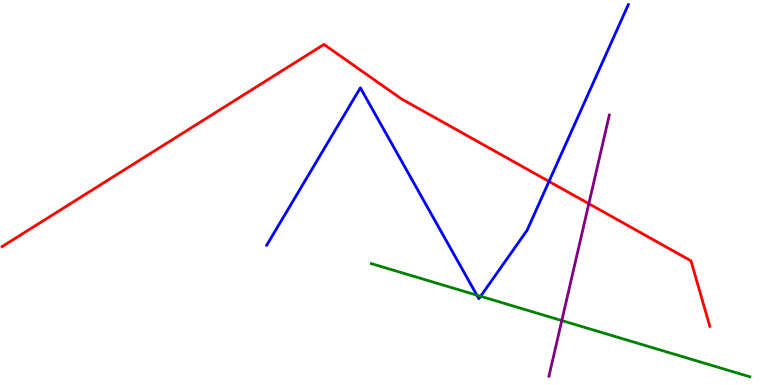[{'lines': ['blue', 'red'], 'intersections': [{'x': 7.08, 'y': 5.29}]}, {'lines': ['green', 'red'], 'intersections': []}, {'lines': ['purple', 'red'], 'intersections': [{'x': 7.6, 'y': 4.71}]}, {'lines': ['blue', 'green'], 'intersections': [{'x': 6.15, 'y': 2.33}, {'x': 6.2, 'y': 2.3}]}, {'lines': ['blue', 'purple'], 'intersections': []}, {'lines': ['green', 'purple'], 'intersections': [{'x': 7.25, 'y': 1.67}]}]